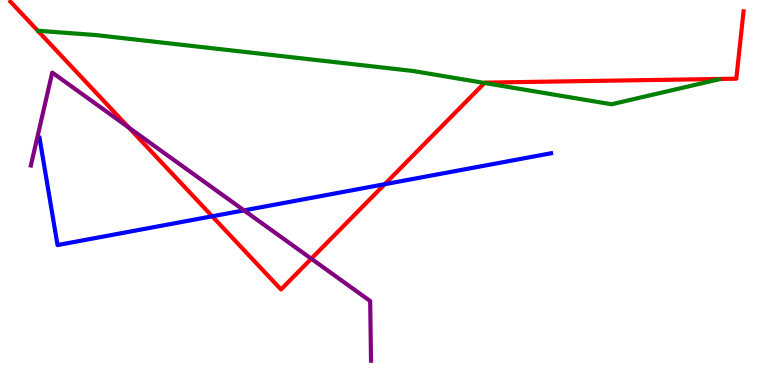[{'lines': ['blue', 'red'], 'intersections': [{'x': 2.74, 'y': 4.38}, {'x': 4.96, 'y': 5.22}]}, {'lines': ['green', 'red'], 'intersections': [{'x': 6.25, 'y': 7.84}]}, {'lines': ['purple', 'red'], 'intersections': [{'x': 1.66, 'y': 6.69}, {'x': 4.02, 'y': 3.28}]}, {'lines': ['blue', 'green'], 'intersections': []}, {'lines': ['blue', 'purple'], 'intersections': [{'x': 3.15, 'y': 4.54}]}, {'lines': ['green', 'purple'], 'intersections': []}]